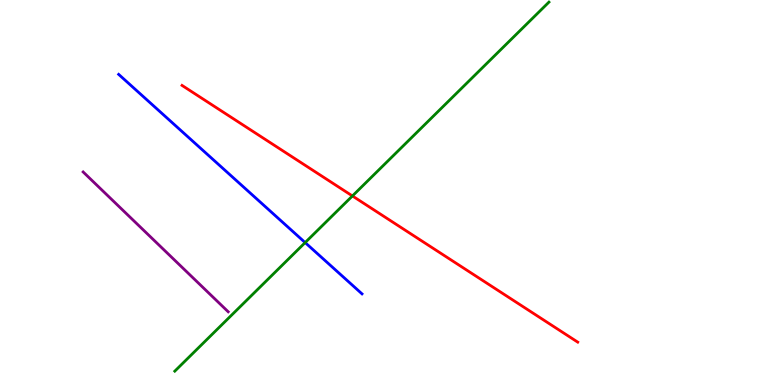[{'lines': ['blue', 'red'], 'intersections': []}, {'lines': ['green', 'red'], 'intersections': [{'x': 4.55, 'y': 4.91}]}, {'lines': ['purple', 'red'], 'intersections': []}, {'lines': ['blue', 'green'], 'intersections': [{'x': 3.94, 'y': 3.7}]}, {'lines': ['blue', 'purple'], 'intersections': []}, {'lines': ['green', 'purple'], 'intersections': []}]